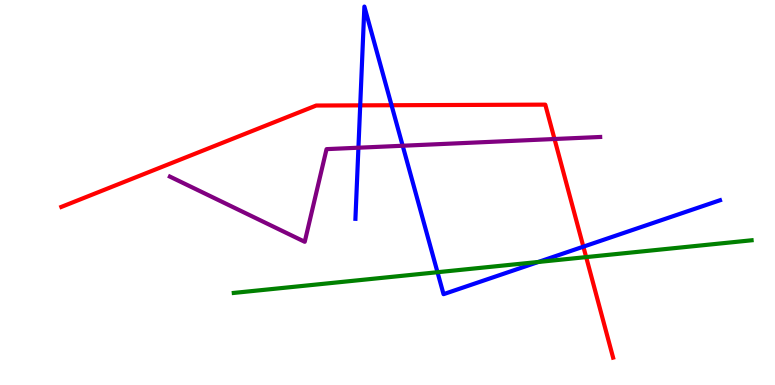[{'lines': ['blue', 'red'], 'intersections': [{'x': 4.65, 'y': 7.26}, {'x': 5.05, 'y': 7.27}, {'x': 7.53, 'y': 3.59}]}, {'lines': ['green', 'red'], 'intersections': [{'x': 7.56, 'y': 3.32}]}, {'lines': ['purple', 'red'], 'intersections': [{'x': 7.15, 'y': 6.39}]}, {'lines': ['blue', 'green'], 'intersections': [{'x': 5.65, 'y': 2.93}, {'x': 6.95, 'y': 3.2}]}, {'lines': ['blue', 'purple'], 'intersections': [{'x': 4.62, 'y': 6.16}, {'x': 5.2, 'y': 6.21}]}, {'lines': ['green', 'purple'], 'intersections': []}]